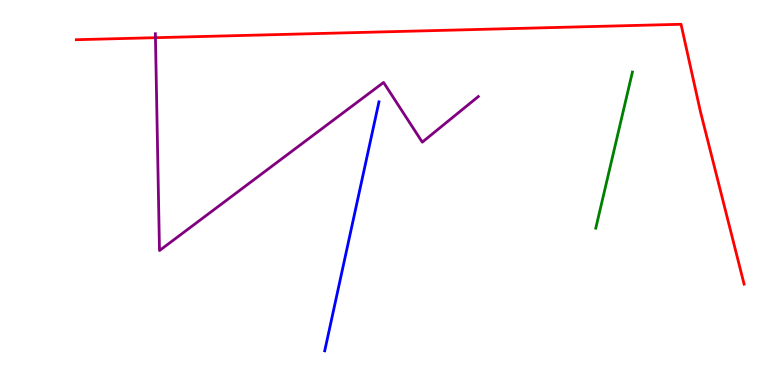[{'lines': ['blue', 'red'], 'intersections': []}, {'lines': ['green', 'red'], 'intersections': []}, {'lines': ['purple', 'red'], 'intersections': [{'x': 2.01, 'y': 9.02}]}, {'lines': ['blue', 'green'], 'intersections': []}, {'lines': ['blue', 'purple'], 'intersections': []}, {'lines': ['green', 'purple'], 'intersections': []}]